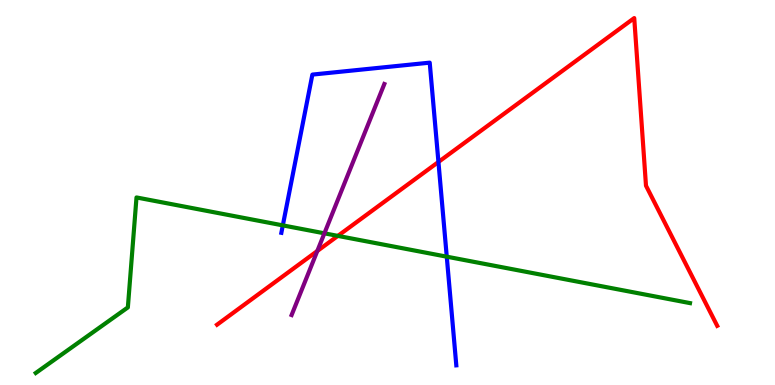[{'lines': ['blue', 'red'], 'intersections': [{'x': 5.66, 'y': 5.79}]}, {'lines': ['green', 'red'], 'intersections': [{'x': 4.36, 'y': 3.87}]}, {'lines': ['purple', 'red'], 'intersections': [{'x': 4.09, 'y': 3.48}]}, {'lines': ['blue', 'green'], 'intersections': [{'x': 3.65, 'y': 4.15}, {'x': 5.76, 'y': 3.33}]}, {'lines': ['blue', 'purple'], 'intersections': []}, {'lines': ['green', 'purple'], 'intersections': [{'x': 4.19, 'y': 3.94}]}]